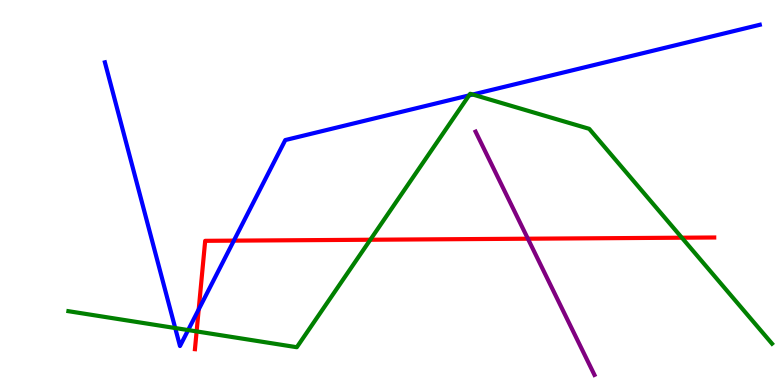[{'lines': ['blue', 'red'], 'intersections': [{'x': 2.56, 'y': 1.96}, {'x': 3.02, 'y': 3.75}]}, {'lines': ['green', 'red'], 'intersections': [{'x': 2.54, 'y': 1.39}, {'x': 4.78, 'y': 3.77}, {'x': 8.8, 'y': 3.83}]}, {'lines': ['purple', 'red'], 'intersections': [{'x': 6.81, 'y': 3.8}]}, {'lines': ['blue', 'green'], 'intersections': [{'x': 2.26, 'y': 1.48}, {'x': 2.43, 'y': 1.43}, {'x': 6.05, 'y': 7.52}, {'x': 6.1, 'y': 7.54}]}, {'lines': ['blue', 'purple'], 'intersections': []}, {'lines': ['green', 'purple'], 'intersections': []}]